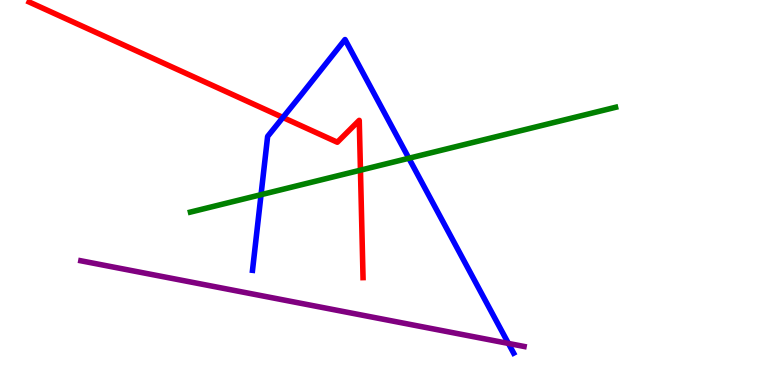[{'lines': ['blue', 'red'], 'intersections': [{'x': 3.65, 'y': 6.95}]}, {'lines': ['green', 'red'], 'intersections': [{'x': 4.65, 'y': 5.58}]}, {'lines': ['purple', 'red'], 'intersections': []}, {'lines': ['blue', 'green'], 'intersections': [{'x': 3.37, 'y': 4.94}, {'x': 5.28, 'y': 5.89}]}, {'lines': ['blue', 'purple'], 'intersections': [{'x': 6.56, 'y': 1.08}]}, {'lines': ['green', 'purple'], 'intersections': []}]